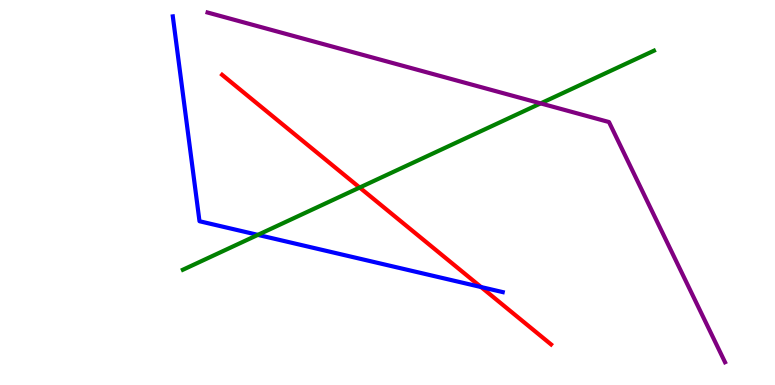[{'lines': ['blue', 'red'], 'intersections': [{'x': 6.21, 'y': 2.54}]}, {'lines': ['green', 'red'], 'intersections': [{'x': 4.64, 'y': 5.13}]}, {'lines': ['purple', 'red'], 'intersections': []}, {'lines': ['blue', 'green'], 'intersections': [{'x': 3.33, 'y': 3.9}]}, {'lines': ['blue', 'purple'], 'intersections': []}, {'lines': ['green', 'purple'], 'intersections': [{'x': 6.98, 'y': 7.31}]}]